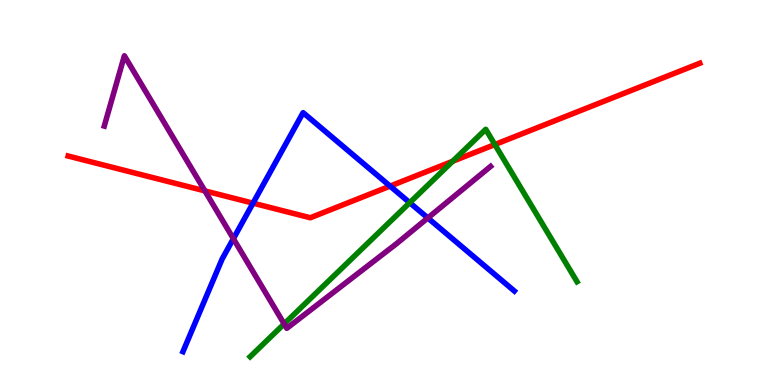[{'lines': ['blue', 'red'], 'intersections': [{'x': 3.26, 'y': 4.72}, {'x': 5.03, 'y': 5.17}]}, {'lines': ['green', 'red'], 'intersections': [{'x': 5.84, 'y': 5.81}, {'x': 6.39, 'y': 6.25}]}, {'lines': ['purple', 'red'], 'intersections': [{'x': 2.64, 'y': 5.04}]}, {'lines': ['blue', 'green'], 'intersections': [{'x': 5.29, 'y': 4.74}]}, {'lines': ['blue', 'purple'], 'intersections': [{'x': 3.01, 'y': 3.8}, {'x': 5.52, 'y': 4.34}]}, {'lines': ['green', 'purple'], 'intersections': [{'x': 3.67, 'y': 1.59}]}]